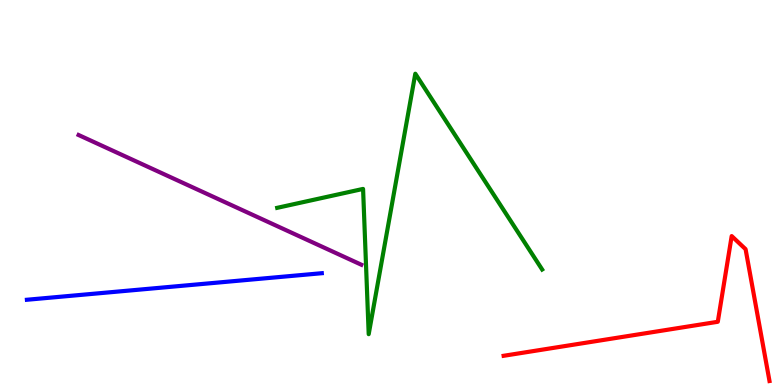[{'lines': ['blue', 'red'], 'intersections': []}, {'lines': ['green', 'red'], 'intersections': []}, {'lines': ['purple', 'red'], 'intersections': []}, {'lines': ['blue', 'green'], 'intersections': []}, {'lines': ['blue', 'purple'], 'intersections': []}, {'lines': ['green', 'purple'], 'intersections': []}]